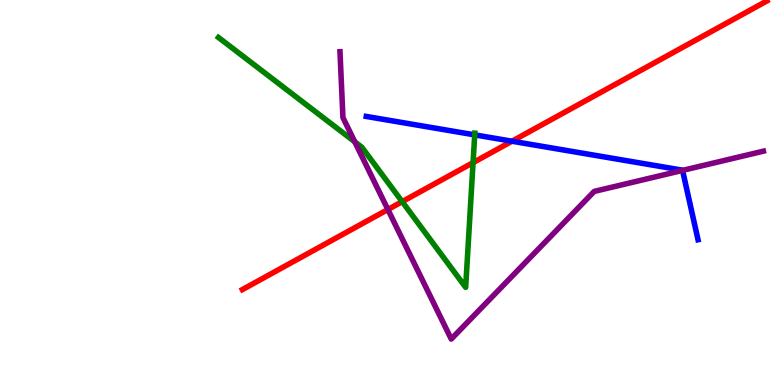[{'lines': ['blue', 'red'], 'intersections': [{'x': 6.61, 'y': 6.33}]}, {'lines': ['green', 'red'], 'intersections': [{'x': 5.19, 'y': 4.76}, {'x': 6.1, 'y': 5.78}]}, {'lines': ['purple', 'red'], 'intersections': [{'x': 5.01, 'y': 4.56}]}, {'lines': ['blue', 'green'], 'intersections': [{'x': 6.13, 'y': 6.5}]}, {'lines': ['blue', 'purple'], 'intersections': [{'x': 8.81, 'y': 5.57}]}, {'lines': ['green', 'purple'], 'intersections': [{'x': 4.58, 'y': 6.32}]}]